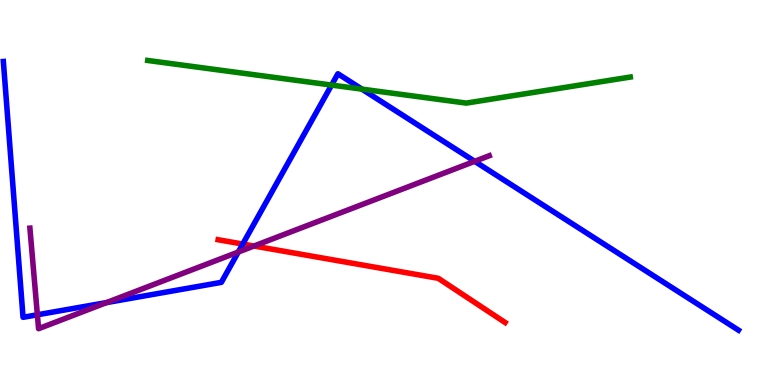[{'lines': ['blue', 'red'], 'intersections': [{'x': 3.13, 'y': 3.66}]}, {'lines': ['green', 'red'], 'intersections': []}, {'lines': ['purple', 'red'], 'intersections': [{'x': 3.28, 'y': 3.61}]}, {'lines': ['blue', 'green'], 'intersections': [{'x': 4.28, 'y': 7.79}, {'x': 4.67, 'y': 7.68}]}, {'lines': ['blue', 'purple'], 'intersections': [{'x': 0.482, 'y': 1.82}, {'x': 1.37, 'y': 2.14}, {'x': 3.07, 'y': 3.45}, {'x': 6.13, 'y': 5.81}]}, {'lines': ['green', 'purple'], 'intersections': []}]